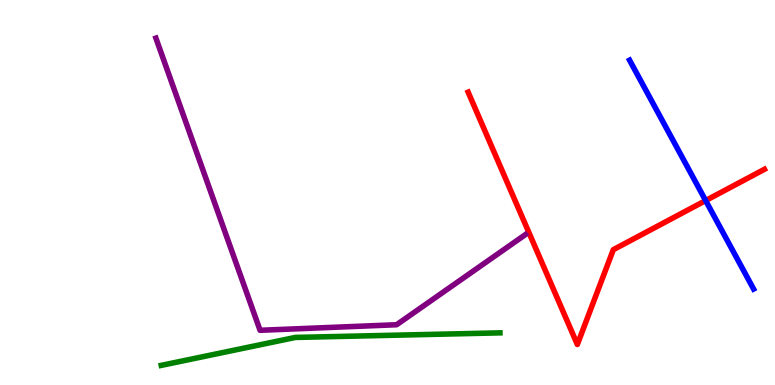[{'lines': ['blue', 'red'], 'intersections': [{'x': 9.11, 'y': 4.79}]}, {'lines': ['green', 'red'], 'intersections': []}, {'lines': ['purple', 'red'], 'intersections': []}, {'lines': ['blue', 'green'], 'intersections': []}, {'lines': ['blue', 'purple'], 'intersections': []}, {'lines': ['green', 'purple'], 'intersections': []}]